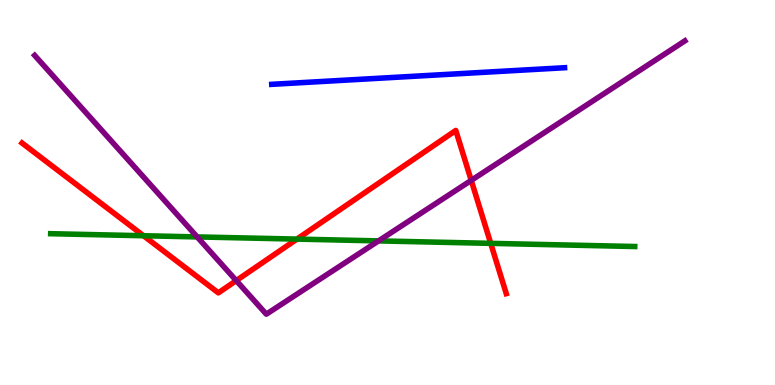[{'lines': ['blue', 'red'], 'intersections': []}, {'lines': ['green', 'red'], 'intersections': [{'x': 1.85, 'y': 3.88}, {'x': 3.83, 'y': 3.79}, {'x': 6.33, 'y': 3.68}]}, {'lines': ['purple', 'red'], 'intersections': [{'x': 3.05, 'y': 2.71}, {'x': 6.08, 'y': 5.32}]}, {'lines': ['blue', 'green'], 'intersections': []}, {'lines': ['blue', 'purple'], 'intersections': []}, {'lines': ['green', 'purple'], 'intersections': [{'x': 2.54, 'y': 3.85}, {'x': 4.88, 'y': 3.74}]}]